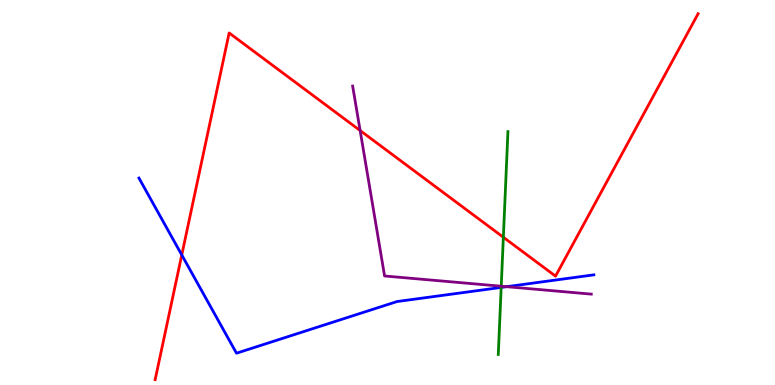[{'lines': ['blue', 'red'], 'intersections': [{'x': 2.35, 'y': 3.38}]}, {'lines': ['green', 'red'], 'intersections': [{'x': 6.49, 'y': 3.84}]}, {'lines': ['purple', 'red'], 'intersections': [{'x': 4.65, 'y': 6.61}]}, {'lines': ['blue', 'green'], 'intersections': [{'x': 6.47, 'y': 2.53}]}, {'lines': ['blue', 'purple'], 'intersections': [{'x': 6.54, 'y': 2.55}]}, {'lines': ['green', 'purple'], 'intersections': [{'x': 6.47, 'y': 2.57}]}]